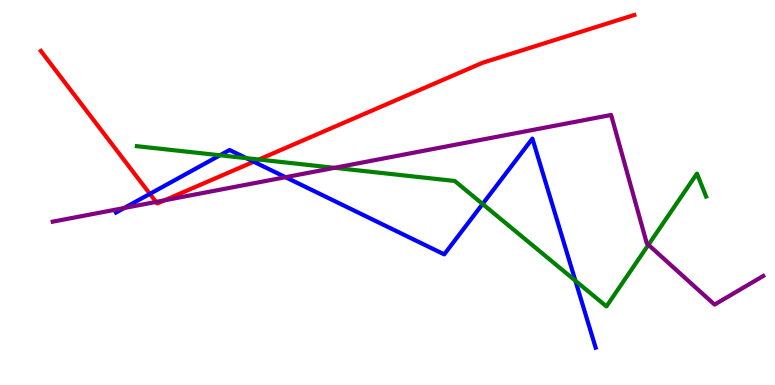[{'lines': ['blue', 'red'], 'intersections': [{'x': 1.93, 'y': 4.96}, {'x': 3.27, 'y': 5.8}]}, {'lines': ['green', 'red'], 'intersections': [{'x': 3.34, 'y': 5.86}]}, {'lines': ['purple', 'red'], 'intersections': [{'x': 2.01, 'y': 4.75}, {'x': 2.12, 'y': 4.8}]}, {'lines': ['blue', 'green'], 'intersections': [{'x': 2.84, 'y': 5.97}, {'x': 3.18, 'y': 5.89}, {'x': 6.23, 'y': 4.7}, {'x': 7.42, 'y': 2.71}]}, {'lines': ['blue', 'purple'], 'intersections': [{'x': 1.6, 'y': 4.6}, {'x': 3.68, 'y': 5.4}]}, {'lines': ['green', 'purple'], 'intersections': [{'x': 4.32, 'y': 5.64}, {'x': 8.37, 'y': 3.64}]}]